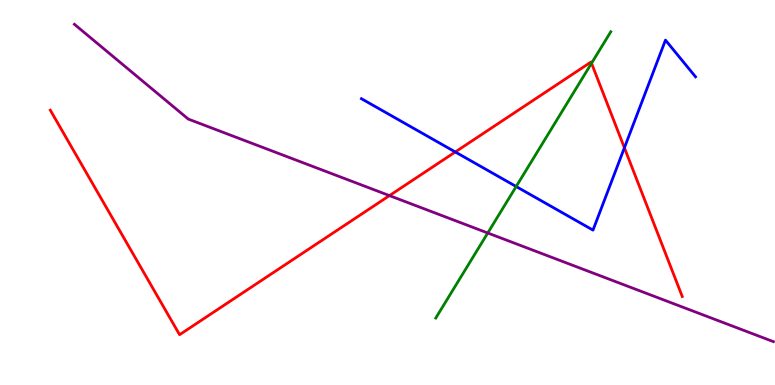[{'lines': ['blue', 'red'], 'intersections': [{'x': 5.87, 'y': 6.05}, {'x': 8.06, 'y': 6.16}]}, {'lines': ['green', 'red'], 'intersections': [{'x': 7.63, 'y': 8.36}]}, {'lines': ['purple', 'red'], 'intersections': [{'x': 5.03, 'y': 4.92}]}, {'lines': ['blue', 'green'], 'intersections': [{'x': 6.66, 'y': 5.16}]}, {'lines': ['blue', 'purple'], 'intersections': []}, {'lines': ['green', 'purple'], 'intersections': [{'x': 6.29, 'y': 3.95}]}]